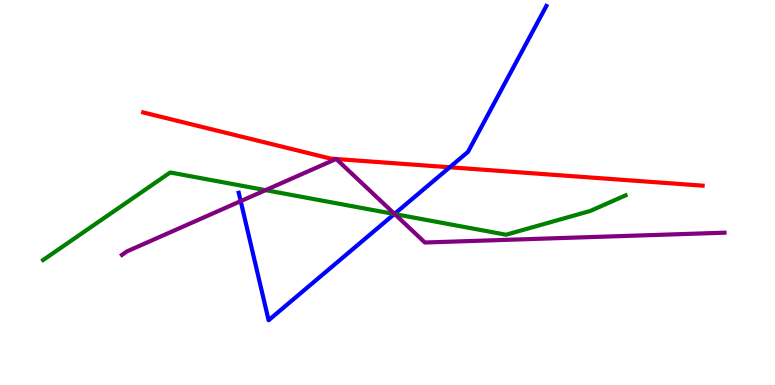[{'lines': ['blue', 'red'], 'intersections': [{'x': 5.8, 'y': 5.66}]}, {'lines': ['green', 'red'], 'intersections': []}, {'lines': ['purple', 'red'], 'intersections': [{'x': 4.34, 'y': 5.87}, {'x': 4.34, 'y': 5.87}]}, {'lines': ['blue', 'green'], 'intersections': [{'x': 5.09, 'y': 4.44}]}, {'lines': ['blue', 'purple'], 'intersections': [{'x': 3.11, 'y': 4.78}, {'x': 5.09, 'y': 4.44}]}, {'lines': ['green', 'purple'], 'intersections': [{'x': 3.43, 'y': 5.06}, {'x': 5.09, 'y': 4.44}]}]